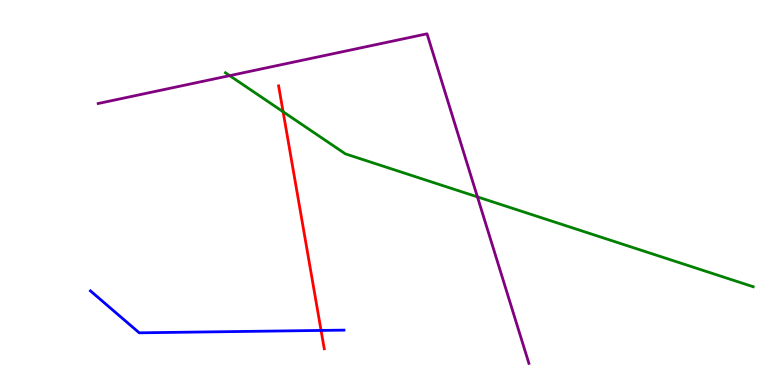[{'lines': ['blue', 'red'], 'intersections': [{'x': 4.14, 'y': 1.42}]}, {'lines': ['green', 'red'], 'intersections': [{'x': 3.65, 'y': 7.1}]}, {'lines': ['purple', 'red'], 'intersections': []}, {'lines': ['blue', 'green'], 'intersections': []}, {'lines': ['blue', 'purple'], 'intersections': []}, {'lines': ['green', 'purple'], 'intersections': [{'x': 2.96, 'y': 8.04}, {'x': 6.16, 'y': 4.89}]}]